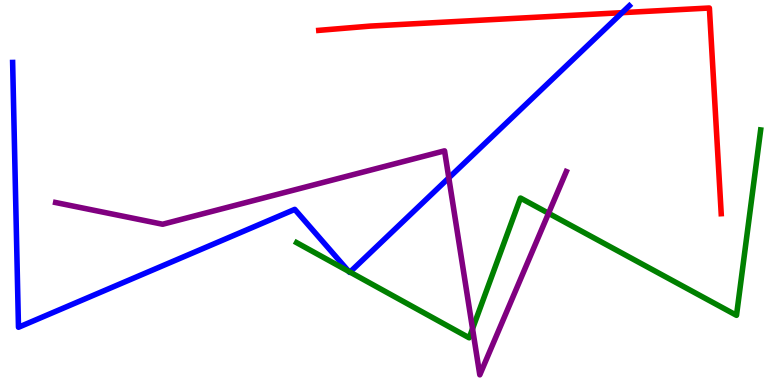[{'lines': ['blue', 'red'], 'intersections': [{'x': 8.03, 'y': 9.67}]}, {'lines': ['green', 'red'], 'intersections': []}, {'lines': ['purple', 'red'], 'intersections': []}, {'lines': ['blue', 'green'], 'intersections': [{'x': 4.5, 'y': 2.95}, {'x': 4.52, 'y': 2.93}]}, {'lines': ['blue', 'purple'], 'intersections': [{'x': 5.79, 'y': 5.38}]}, {'lines': ['green', 'purple'], 'intersections': [{'x': 6.1, 'y': 1.46}, {'x': 7.08, 'y': 4.46}]}]